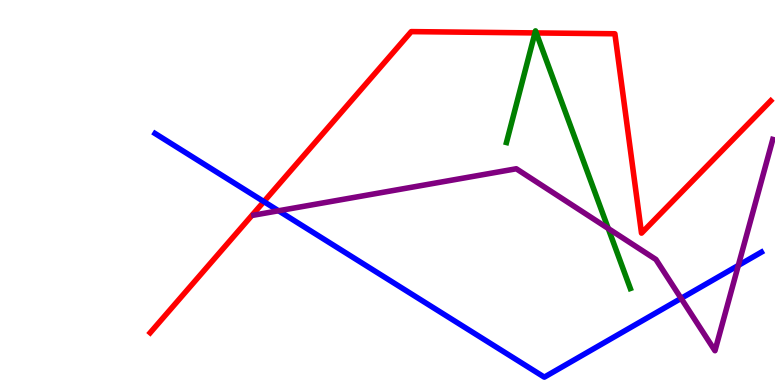[{'lines': ['blue', 'red'], 'intersections': [{'x': 3.4, 'y': 4.76}]}, {'lines': ['green', 'red'], 'intersections': [{'x': 6.9, 'y': 9.15}, {'x': 6.92, 'y': 9.14}]}, {'lines': ['purple', 'red'], 'intersections': []}, {'lines': ['blue', 'green'], 'intersections': []}, {'lines': ['blue', 'purple'], 'intersections': [{'x': 3.59, 'y': 4.53}, {'x': 8.79, 'y': 2.25}, {'x': 9.53, 'y': 3.11}]}, {'lines': ['green', 'purple'], 'intersections': [{'x': 7.85, 'y': 4.06}]}]